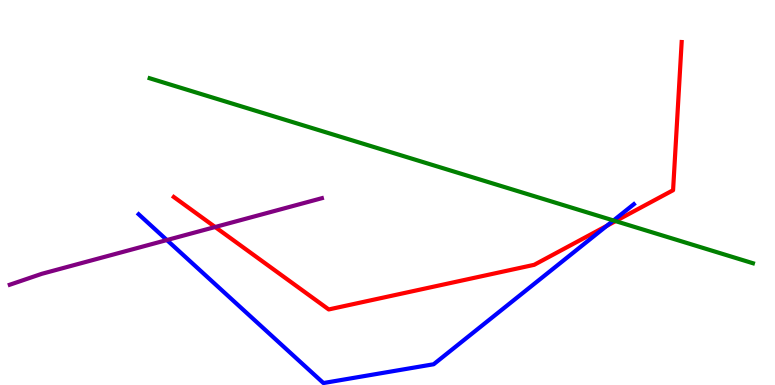[{'lines': ['blue', 'red'], 'intersections': [{'x': 7.83, 'y': 4.14}]}, {'lines': ['green', 'red'], 'intersections': [{'x': 7.94, 'y': 4.26}]}, {'lines': ['purple', 'red'], 'intersections': [{'x': 2.78, 'y': 4.1}]}, {'lines': ['blue', 'green'], 'intersections': [{'x': 7.92, 'y': 4.27}]}, {'lines': ['blue', 'purple'], 'intersections': [{'x': 2.15, 'y': 3.77}]}, {'lines': ['green', 'purple'], 'intersections': []}]